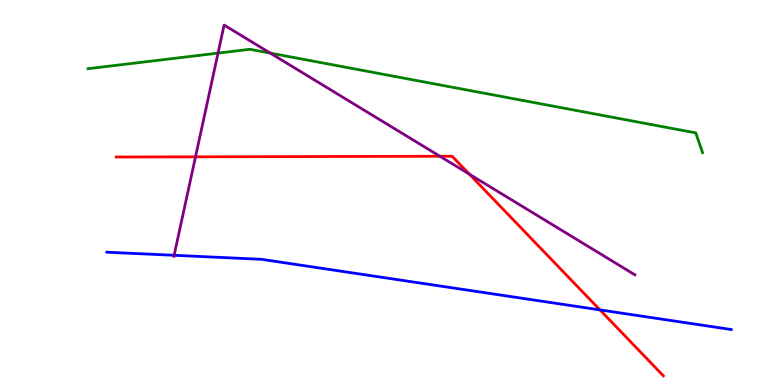[{'lines': ['blue', 'red'], 'intersections': [{'x': 7.74, 'y': 1.95}]}, {'lines': ['green', 'red'], 'intersections': []}, {'lines': ['purple', 'red'], 'intersections': [{'x': 2.52, 'y': 5.93}, {'x': 5.68, 'y': 5.94}, {'x': 6.06, 'y': 5.48}]}, {'lines': ['blue', 'green'], 'intersections': []}, {'lines': ['blue', 'purple'], 'intersections': [{'x': 2.25, 'y': 3.37}]}, {'lines': ['green', 'purple'], 'intersections': [{'x': 2.81, 'y': 8.62}, {'x': 3.49, 'y': 8.62}]}]